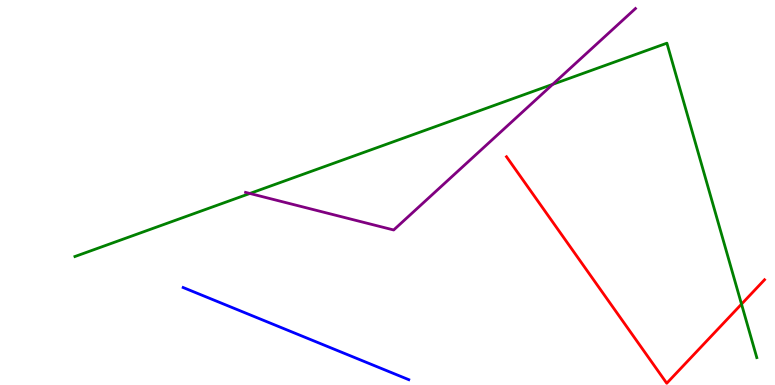[{'lines': ['blue', 'red'], 'intersections': []}, {'lines': ['green', 'red'], 'intersections': [{'x': 9.57, 'y': 2.1}]}, {'lines': ['purple', 'red'], 'intersections': []}, {'lines': ['blue', 'green'], 'intersections': []}, {'lines': ['blue', 'purple'], 'intersections': []}, {'lines': ['green', 'purple'], 'intersections': [{'x': 3.22, 'y': 4.97}, {'x': 7.13, 'y': 7.81}]}]